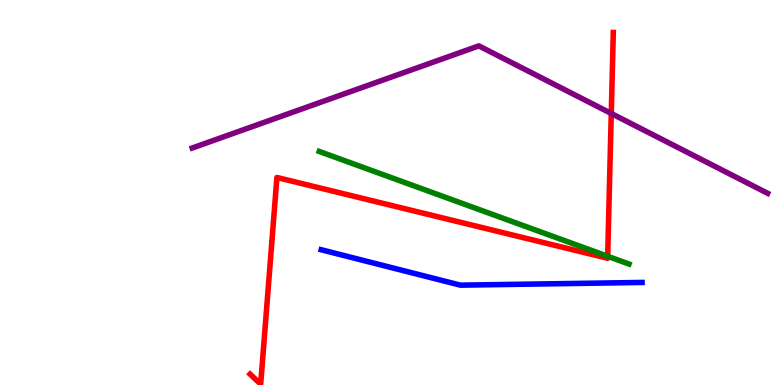[{'lines': ['blue', 'red'], 'intersections': []}, {'lines': ['green', 'red'], 'intersections': [{'x': 7.84, 'y': 3.34}]}, {'lines': ['purple', 'red'], 'intersections': [{'x': 7.89, 'y': 7.05}]}, {'lines': ['blue', 'green'], 'intersections': []}, {'lines': ['blue', 'purple'], 'intersections': []}, {'lines': ['green', 'purple'], 'intersections': []}]